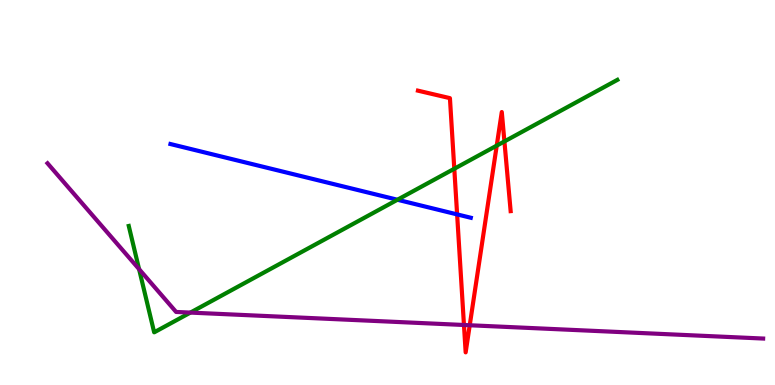[{'lines': ['blue', 'red'], 'intersections': [{'x': 5.9, 'y': 4.43}]}, {'lines': ['green', 'red'], 'intersections': [{'x': 5.86, 'y': 5.62}, {'x': 6.41, 'y': 6.22}, {'x': 6.51, 'y': 6.33}]}, {'lines': ['purple', 'red'], 'intersections': [{'x': 5.99, 'y': 1.56}, {'x': 6.06, 'y': 1.55}]}, {'lines': ['blue', 'green'], 'intersections': [{'x': 5.13, 'y': 4.81}]}, {'lines': ['blue', 'purple'], 'intersections': []}, {'lines': ['green', 'purple'], 'intersections': [{'x': 1.79, 'y': 3.01}, {'x': 2.46, 'y': 1.88}]}]